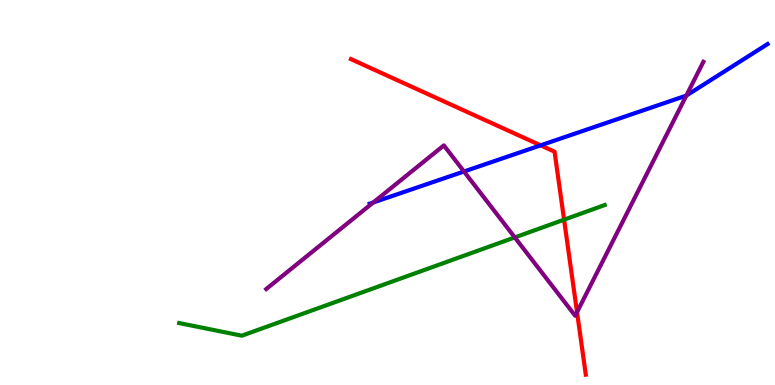[{'lines': ['blue', 'red'], 'intersections': [{'x': 6.98, 'y': 6.22}]}, {'lines': ['green', 'red'], 'intersections': [{'x': 7.28, 'y': 4.29}]}, {'lines': ['purple', 'red'], 'intersections': [{'x': 7.45, 'y': 1.89}]}, {'lines': ['blue', 'green'], 'intersections': []}, {'lines': ['blue', 'purple'], 'intersections': [{'x': 4.82, 'y': 4.74}, {'x': 5.99, 'y': 5.55}, {'x': 8.86, 'y': 7.52}]}, {'lines': ['green', 'purple'], 'intersections': [{'x': 6.64, 'y': 3.83}]}]